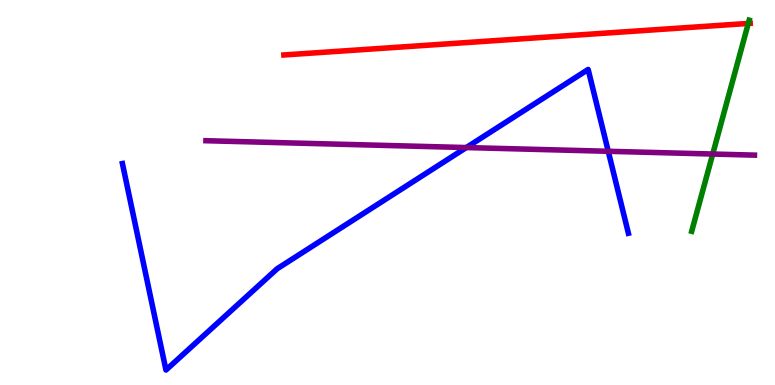[{'lines': ['blue', 'red'], 'intersections': []}, {'lines': ['green', 'red'], 'intersections': [{'x': 9.66, 'y': 9.39}]}, {'lines': ['purple', 'red'], 'intersections': []}, {'lines': ['blue', 'green'], 'intersections': []}, {'lines': ['blue', 'purple'], 'intersections': [{'x': 6.02, 'y': 6.17}, {'x': 7.85, 'y': 6.07}]}, {'lines': ['green', 'purple'], 'intersections': [{'x': 9.2, 'y': 6.0}]}]